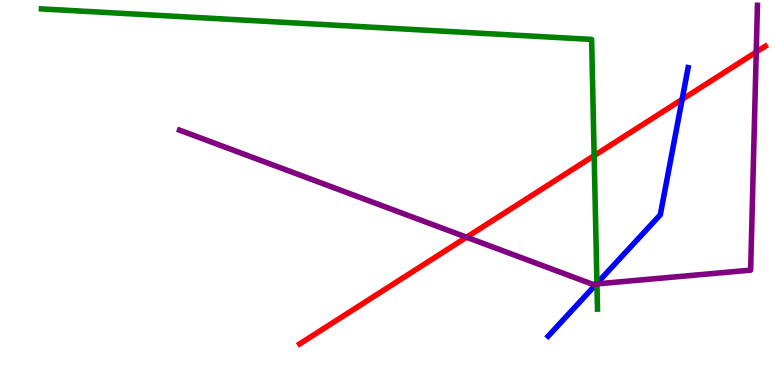[{'lines': ['blue', 'red'], 'intersections': [{'x': 8.8, 'y': 7.42}]}, {'lines': ['green', 'red'], 'intersections': [{'x': 7.67, 'y': 5.96}]}, {'lines': ['purple', 'red'], 'intersections': [{'x': 6.02, 'y': 3.84}, {'x': 9.76, 'y': 8.65}]}, {'lines': ['blue', 'green'], 'intersections': [{'x': 7.7, 'y': 2.64}]}, {'lines': ['blue', 'purple'], 'intersections': [{'x': 7.7, 'y': 2.62}]}, {'lines': ['green', 'purple'], 'intersections': [{'x': 7.7, 'y': 2.63}]}]